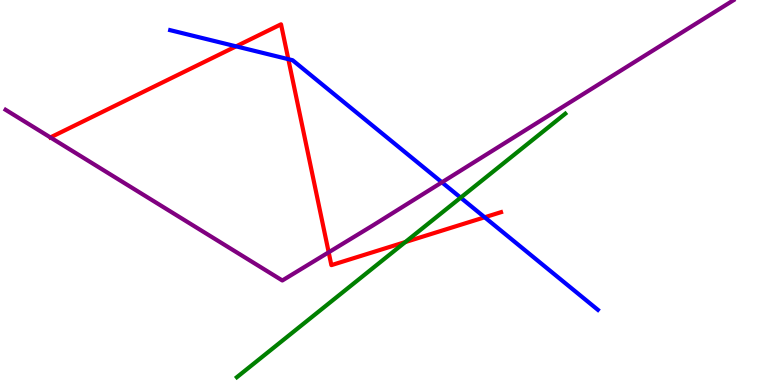[{'lines': ['blue', 'red'], 'intersections': [{'x': 3.05, 'y': 8.8}, {'x': 3.72, 'y': 8.46}, {'x': 6.25, 'y': 4.36}]}, {'lines': ['green', 'red'], 'intersections': [{'x': 5.23, 'y': 3.71}]}, {'lines': ['purple', 'red'], 'intersections': [{'x': 0.65, 'y': 6.43}, {'x': 4.24, 'y': 3.45}]}, {'lines': ['blue', 'green'], 'intersections': [{'x': 5.94, 'y': 4.87}]}, {'lines': ['blue', 'purple'], 'intersections': [{'x': 5.7, 'y': 5.26}]}, {'lines': ['green', 'purple'], 'intersections': []}]